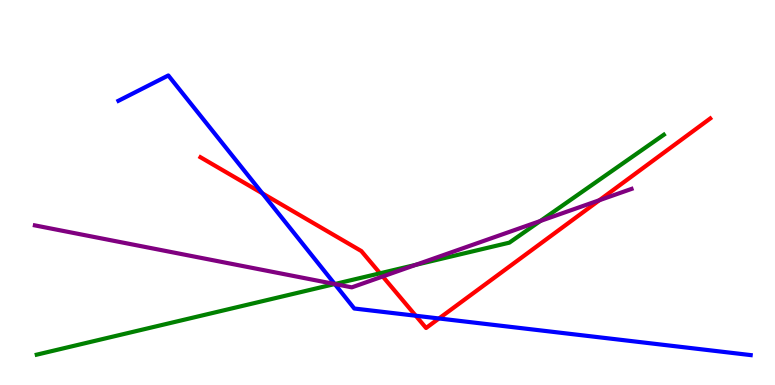[{'lines': ['blue', 'red'], 'intersections': [{'x': 3.39, 'y': 4.98}, {'x': 5.36, 'y': 1.8}, {'x': 5.66, 'y': 1.73}]}, {'lines': ['green', 'red'], 'intersections': [{'x': 4.9, 'y': 2.9}]}, {'lines': ['purple', 'red'], 'intersections': [{'x': 4.94, 'y': 2.82}, {'x': 7.73, 'y': 4.8}]}, {'lines': ['blue', 'green'], 'intersections': [{'x': 4.32, 'y': 2.62}]}, {'lines': ['blue', 'purple'], 'intersections': [{'x': 4.32, 'y': 2.62}]}, {'lines': ['green', 'purple'], 'intersections': [{'x': 4.32, 'y': 2.62}, {'x': 5.37, 'y': 3.12}, {'x': 6.97, 'y': 4.26}]}]